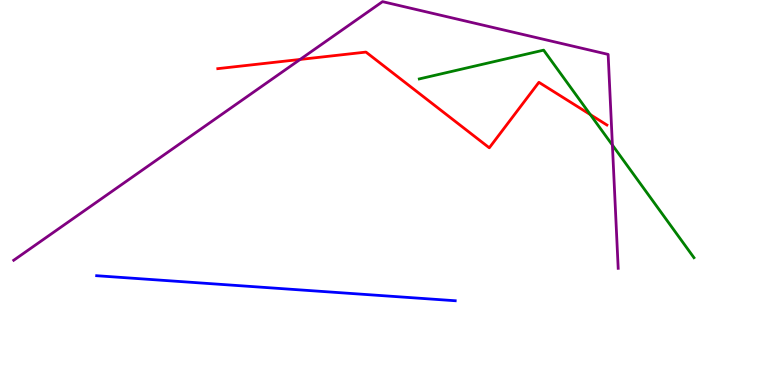[{'lines': ['blue', 'red'], 'intersections': []}, {'lines': ['green', 'red'], 'intersections': [{'x': 7.62, 'y': 7.02}]}, {'lines': ['purple', 'red'], 'intersections': [{'x': 3.87, 'y': 8.46}]}, {'lines': ['blue', 'green'], 'intersections': []}, {'lines': ['blue', 'purple'], 'intersections': []}, {'lines': ['green', 'purple'], 'intersections': [{'x': 7.9, 'y': 6.23}]}]